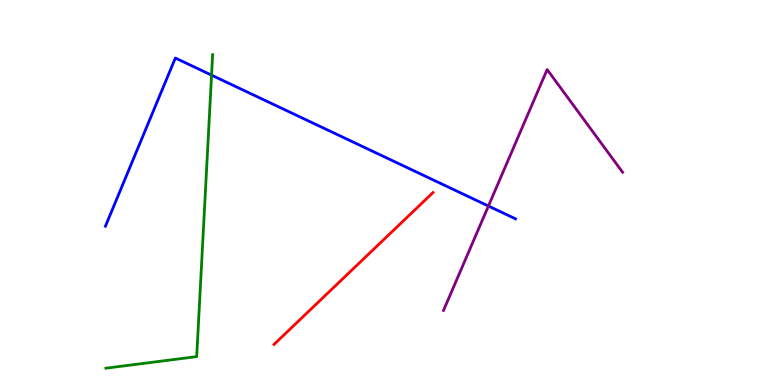[{'lines': ['blue', 'red'], 'intersections': []}, {'lines': ['green', 'red'], 'intersections': []}, {'lines': ['purple', 'red'], 'intersections': []}, {'lines': ['blue', 'green'], 'intersections': [{'x': 2.73, 'y': 8.05}]}, {'lines': ['blue', 'purple'], 'intersections': [{'x': 6.3, 'y': 4.65}]}, {'lines': ['green', 'purple'], 'intersections': []}]